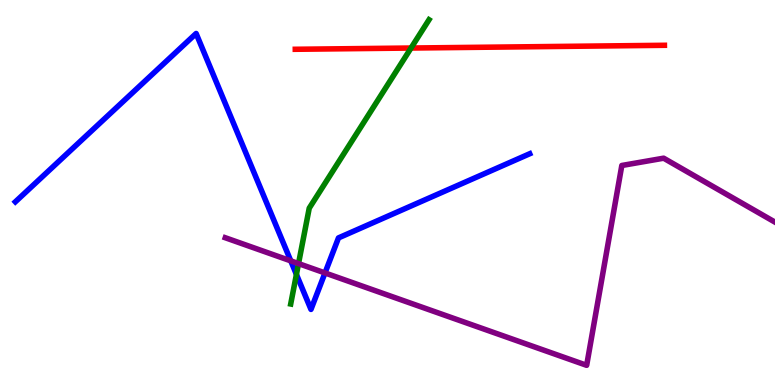[{'lines': ['blue', 'red'], 'intersections': []}, {'lines': ['green', 'red'], 'intersections': [{'x': 5.3, 'y': 8.75}]}, {'lines': ['purple', 'red'], 'intersections': []}, {'lines': ['blue', 'green'], 'intersections': [{'x': 3.82, 'y': 2.87}]}, {'lines': ['blue', 'purple'], 'intersections': [{'x': 3.75, 'y': 3.22}, {'x': 4.19, 'y': 2.91}]}, {'lines': ['green', 'purple'], 'intersections': [{'x': 3.85, 'y': 3.15}]}]